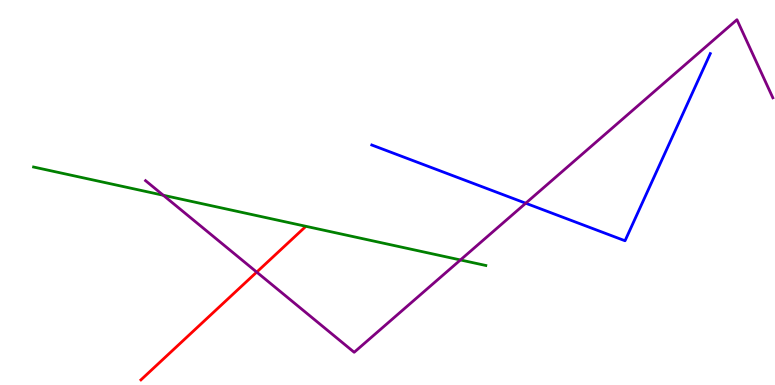[{'lines': ['blue', 'red'], 'intersections': []}, {'lines': ['green', 'red'], 'intersections': []}, {'lines': ['purple', 'red'], 'intersections': [{'x': 3.31, 'y': 2.93}]}, {'lines': ['blue', 'green'], 'intersections': []}, {'lines': ['blue', 'purple'], 'intersections': [{'x': 6.78, 'y': 4.72}]}, {'lines': ['green', 'purple'], 'intersections': [{'x': 2.11, 'y': 4.93}, {'x': 5.94, 'y': 3.25}]}]